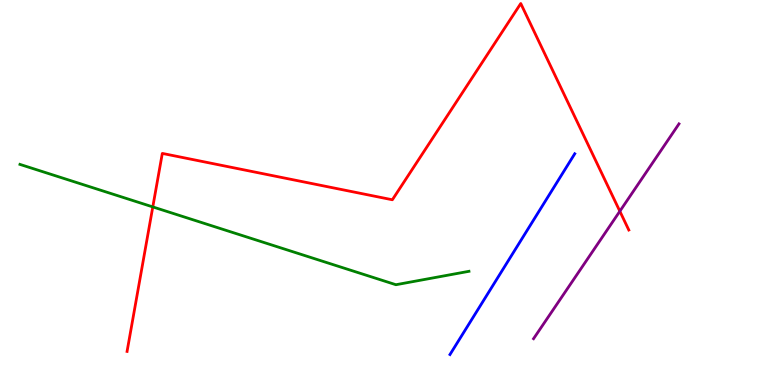[{'lines': ['blue', 'red'], 'intersections': []}, {'lines': ['green', 'red'], 'intersections': [{'x': 1.97, 'y': 4.63}]}, {'lines': ['purple', 'red'], 'intersections': [{'x': 8.0, 'y': 4.51}]}, {'lines': ['blue', 'green'], 'intersections': []}, {'lines': ['blue', 'purple'], 'intersections': []}, {'lines': ['green', 'purple'], 'intersections': []}]